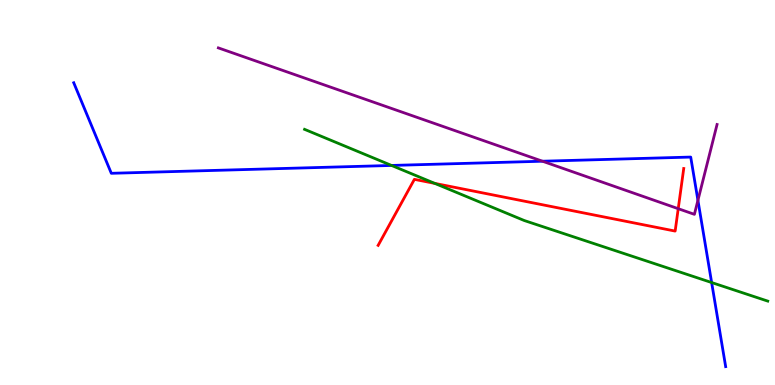[{'lines': ['blue', 'red'], 'intersections': []}, {'lines': ['green', 'red'], 'intersections': [{'x': 5.61, 'y': 5.24}]}, {'lines': ['purple', 'red'], 'intersections': [{'x': 8.75, 'y': 4.58}]}, {'lines': ['blue', 'green'], 'intersections': [{'x': 5.05, 'y': 5.7}, {'x': 9.18, 'y': 2.66}]}, {'lines': ['blue', 'purple'], 'intersections': [{'x': 7.0, 'y': 5.81}, {'x': 9.01, 'y': 4.8}]}, {'lines': ['green', 'purple'], 'intersections': []}]